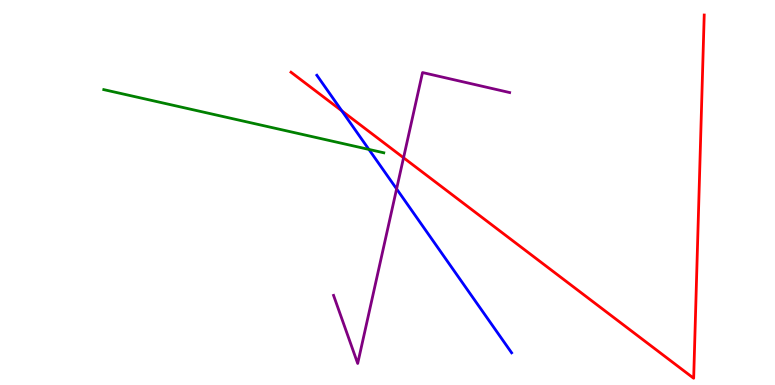[{'lines': ['blue', 'red'], 'intersections': [{'x': 4.41, 'y': 7.12}]}, {'lines': ['green', 'red'], 'intersections': []}, {'lines': ['purple', 'red'], 'intersections': [{'x': 5.21, 'y': 5.9}]}, {'lines': ['blue', 'green'], 'intersections': [{'x': 4.76, 'y': 6.12}]}, {'lines': ['blue', 'purple'], 'intersections': [{'x': 5.12, 'y': 5.09}]}, {'lines': ['green', 'purple'], 'intersections': []}]